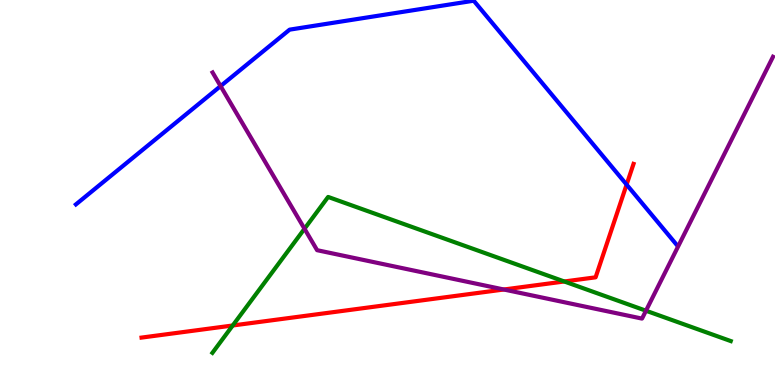[{'lines': ['blue', 'red'], 'intersections': [{'x': 8.09, 'y': 5.21}]}, {'lines': ['green', 'red'], 'intersections': [{'x': 3.0, 'y': 1.55}, {'x': 7.28, 'y': 2.69}]}, {'lines': ['purple', 'red'], 'intersections': [{'x': 6.5, 'y': 2.48}]}, {'lines': ['blue', 'green'], 'intersections': []}, {'lines': ['blue', 'purple'], 'intersections': [{'x': 2.85, 'y': 7.76}]}, {'lines': ['green', 'purple'], 'intersections': [{'x': 3.93, 'y': 4.06}, {'x': 8.34, 'y': 1.93}]}]